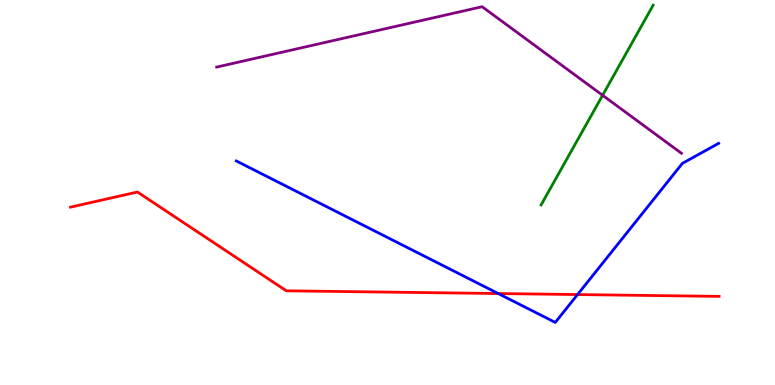[{'lines': ['blue', 'red'], 'intersections': [{'x': 6.43, 'y': 2.38}, {'x': 7.45, 'y': 2.35}]}, {'lines': ['green', 'red'], 'intersections': []}, {'lines': ['purple', 'red'], 'intersections': []}, {'lines': ['blue', 'green'], 'intersections': []}, {'lines': ['blue', 'purple'], 'intersections': []}, {'lines': ['green', 'purple'], 'intersections': [{'x': 7.78, 'y': 7.52}]}]